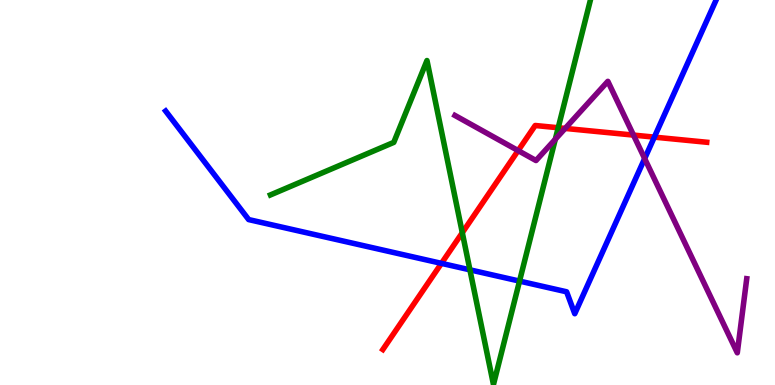[{'lines': ['blue', 'red'], 'intersections': [{'x': 5.7, 'y': 3.16}, {'x': 8.44, 'y': 6.44}]}, {'lines': ['green', 'red'], 'intersections': [{'x': 5.97, 'y': 3.96}, {'x': 7.2, 'y': 6.68}]}, {'lines': ['purple', 'red'], 'intersections': [{'x': 6.69, 'y': 6.09}, {'x': 7.29, 'y': 6.66}, {'x': 8.17, 'y': 6.49}]}, {'lines': ['blue', 'green'], 'intersections': [{'x': 6.06, 'y': 2.99}, {'x': 6.7, 'y': 2.7}]}, {'lines': ['blue', 'purple'], 'intersections': [{'x': 8.32, 'y': 5.88}]}, {'lines': ['green', 'purple'], 'intersections': [{'x': 7.17, 'y': 6.38}]}]